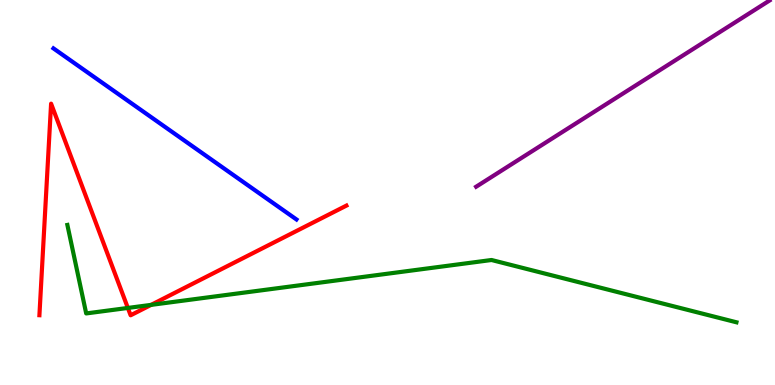[{'lines': ['blue', 'red'], 'intersections': []}, {'lines': ['green', 'red'], 'intersections': [{'x': 1.65, 'y': 2.0}, {'x': 1.95, 'y': 2.08}]}, {'lines': ['purple', 'red'], 'intersections': []}, {'lines': ['blue', 'green'], 'intersections': []}, {'lines': ['blue', 'purple'], 'intersections': []}, {'lines': ['green', 'purple'], 'intersections': []}]